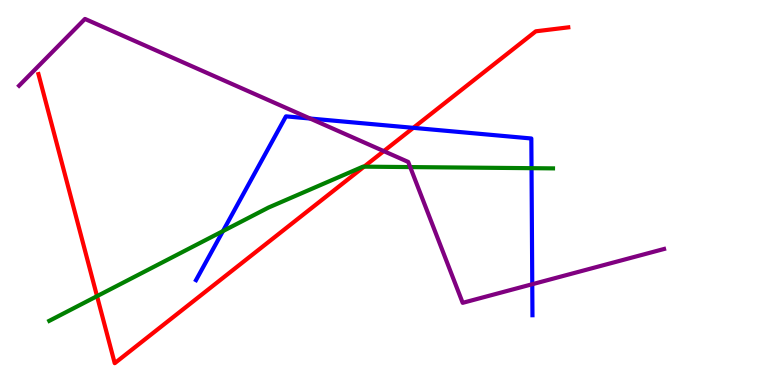[{'lines': ['blue', 'red'], 'intersections': [{'x': 5.33, 'y': 6.68}]}, {'lines': ['green', 'red'], 'intersections': [{'x': 1.25, 'y': 2.31}, {'x': 4.7, 'y': 5.67}]}, {'lines': ['purple', 'red'], 'intersections': [{'x': 4.95, 'y': 6.07}]}, {'lines': ['blue', 'green'], 'intersections': [{'x': 2.88, 'y': 4.0}, {'x': 6.86, 'y': 5.63}]}, {'lines': ['blue', 'purple'], 'intersections': [{'x': 4.0, 'y': 6.92}, {'x': 6.87, 'y': 2.62}]}, {'lines': ['green', 'purple'], 'intersections': [{'x': 5.29, 'y': 5.66}]}]